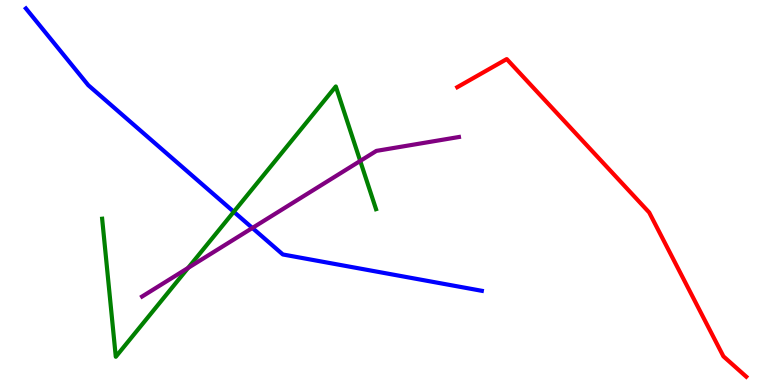[{'lines': ['blue', 'red'], 'intersections': []}, {'lines': ['green', 'red'], 'intersections': []}, {'lines': ['purple', 'red'], 'intersections': []}, {'lines': ['blue', 'green'], 'intersections': [{'x': 3.02, 'y': 4.5}]}, {'lines': ['blue', 'purple'], 'intersections': [{'x': 3.26, 'y': 4.08}]}, {'lines': ['green', 'purple'], 'intersections': [{'x': 2.43, 'y': 3.04}, {'x': 4.65, 'y': 5.82}]}]